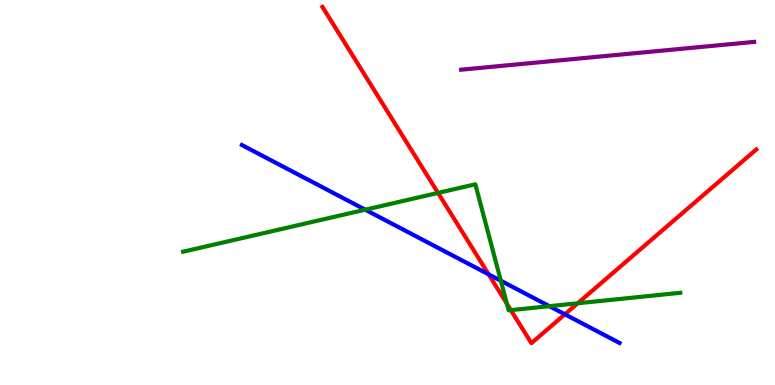[{'lines': ['blue', 'red'], 'intersections': [{'x': 6.31, 'y': 2.87}, {'x': 7.29, 'y': 1.84}]}, {'lines': ['green', 'red'], 'intersections': [{'x': 5.65, 'y': 4.99}, {'x': 6.54, 'y': 2.11}, {'x': 6.59, 'y': 1.94}, {'x': 7.45, 'y': 2.12}]}, {'lines': ['purple', 'red'], 'intersections': []}, {'lines': ['blue', 'green'], 'intersections': [{'x': 4.71, 'y': 4.55}, {'x': 6.46, 'y': 2.71}, {'x': 7.09, 'y': 2.05}]}, {'lines': ['blue', 'purple'], 'intersections': []}, {'lines': ['green', 'purple'], 'intersections': []}]